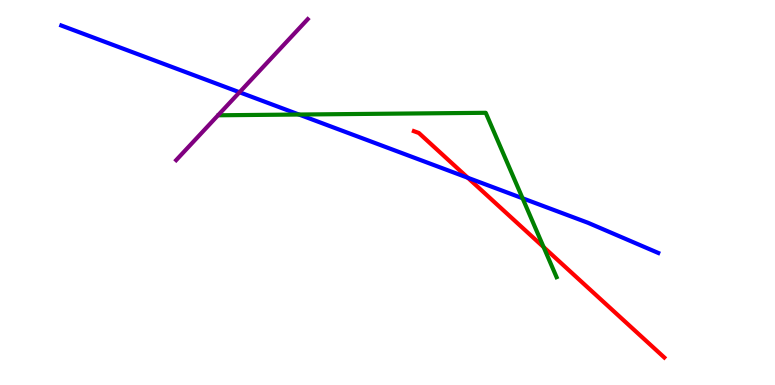[{'lines': ['blue', 'red'], 'intersections': [{'x': 6.04, 'y': 5.38}]}, {'lines': ['green', 'red'], 'intersections': [{'x': 7.01, 'y': 3.58}]}, {'lines': ['purple', 'red'], 'intersections': []}, {'lines': ['blue', 'green'], 'intersections': [{'x': 3.86, 'y': 7.03}, {'x': 6.74, 'y': 4.85}]}, {'lines': ['blue', 'purple'], 'intersections': [{'x': 3.09, 'y': 7.6}]}, {'lines': ['green', 'purple'], 'intersections': []}]